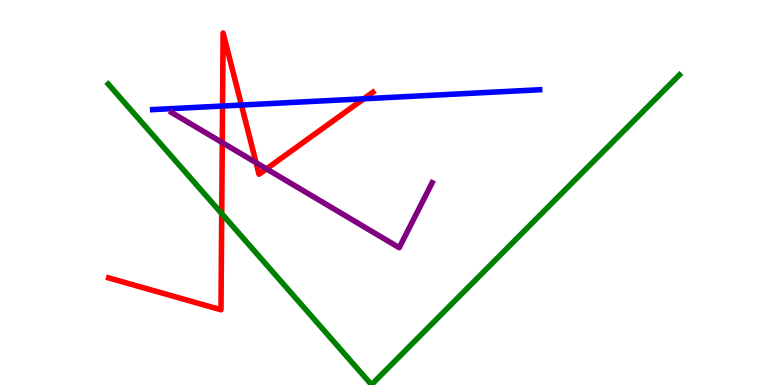[{'lines': ['blue', 'red'], 'intersections': [{'x': 2.87, 'y': 7.25}, {'x': 3.12, 'y': 7.27}, {'x': 4.69, 'y': 7.43}]}, {'lines': ['green', 'red'], 'intersections': [{'x': 2.86, 'y': 4.45}]}, {'lines': ['purple', 'red'], 'intersections': [{'x': 2.87, 'y': 6.3}, {'x': 3.3, 'y': 5.77}, {'x': 3.44, 'y': 5.61}]}, {'lines': ['blue', 'green'], 'intersections': []}, {'lines': ['blue', 'purple'], 'intersections': []}, {'lines': ['green', 'purple'], 'intersections': []}]